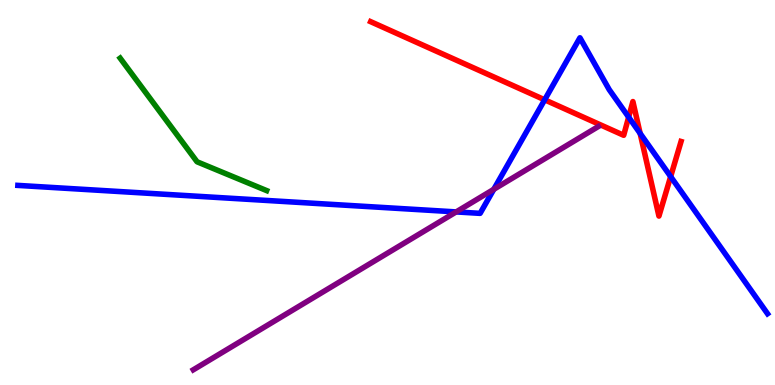[{'lines': ['blue', 'red'], 'intersections': [{'x': 7.03, 'y': 7.41}, {'x': 8.11, 'y': 6.96}, {'x': 8.26, 'y': 6.54}, {'x': 8.65, 'y': 5.41}]}, {'lines': ['green', 'red'], 'intersections': []}, {'lines': ['purple', 'red'], 'intersections': []}, {'lines': ['blue', 'green'], 'intersections': []}, {'lines': ['blue', 'purple'], 'intersections': [{'x': 5.89, 'y': 4.5}, {'x': 6.37, 'y': 5.08}]}, {'lines': ['green', 'purple'], 'intersections': []}]